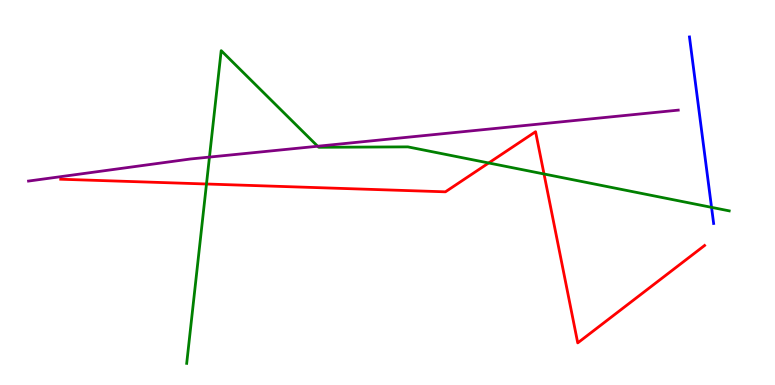[{'lines': ['blue', 'red'], 'intersections': []}, {'lines': ['green', 'red'], 'intersections': [{'x': 2.66, 'y': 5.22}, {'x': 6.31, 'y': 5.77}, {'x': 7.02, 'y': 5.48}]}, {'lines': ['purple', 'red'], 'intersections': []}, {'lines': ['blue', 'green'], 'intersections': [{'x': 9.18, 'y': 4.61}]}, {'lines': ['blue', 'purple'], 'intersections': []}, {'lines': ['green', 'purple'], 'intersections': [{'x': 2.7, 'y': 5.92}, {'x': 4.1, 'y': 6.2}]}]